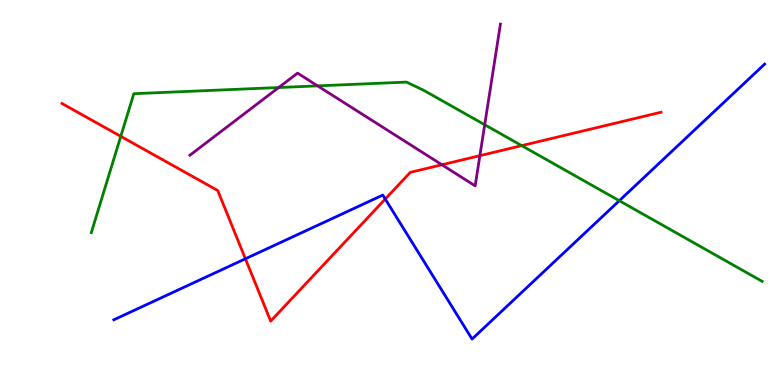[{'lines': ['blue', 'red'], 'intersections': [{'x': 3.17, 'y': 3.28}, {'x': 4.97, 'y': 4.83}]}, {'lines': ['green', 'red'], 'intersections': [{'x': 1.56, 'y': 6.46}, {'x': 6.73, 'y': 6.22}]}, {'lines': ['purple', 'red'], 'intersections': [{'x': 5.7, 'y': 5.72}, {'x': 6.19, 'y': 5.96}]}, {'lines': ['blue', 'green'], 'intersections': [{'x': 7.99, 'y': 4.79}]}, {'lines': ['blue', 'purple'], 'intersections': []}, {'lines': ['green', 'purple'], 'intersections': [{'x': 3.6, 'y': 7.73}, {'x': 4.1, 'y': 7.77}, {'x': 6.25, 'y': 6.76}]}]